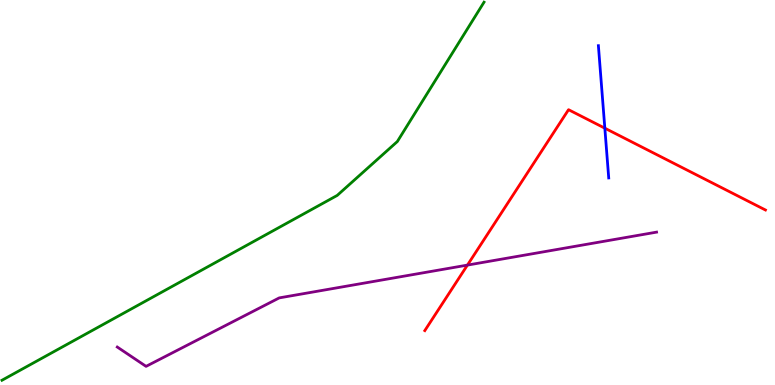[{'lines': ['blue', 'red'], 'intersections': [{'x': 7.8, 'y': 6.67}]}, {'lines': ['green', 'red'], 'intersections': []}, {'lines': ['purple', 'red'], 'intersections': [{'x': 6.03, 'y': 3.11}]}, {'lines': ['blue', 'green'], 'intersections': []}, {'lines': ['blue', 'purple'], 'intersections': []}, {'lines': ['green', 'purple'], 'intersections': []}]